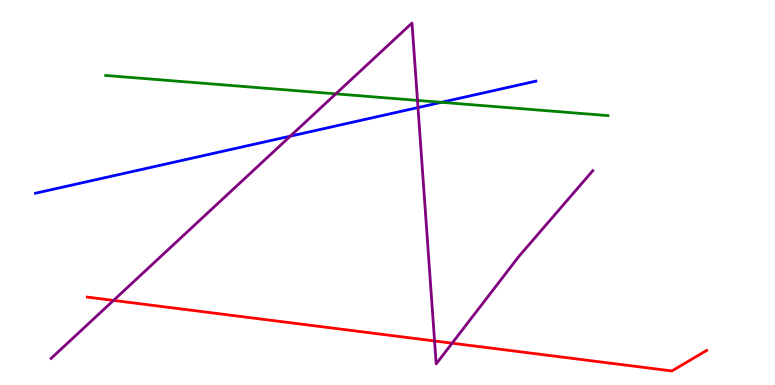[{'lines': ['blue', 'red'], 'intersections': []}, {'lines': ['green', 'red'], 'intersections': []}, {'lines': ['purple', 'red'], 'intersections': [{'x': 1.46, 'y': 2.2}, {'x': 5.61, 'y': 1.14}, {'x': 5.83, 'y': 1.09}]}, {'lines': ['blue', 'green'], 'intersections': [{'x': 5.7, 'y': 7.34}]}, {'lines': ['blue', 'purple'], 'intersections': [{'x': 3.75, 'y': 6.46}, {'x': 5.39, 'y': 7.21}]}, {'lines': ['green', 'purple'], 'intersections': [{'x': 4.33, 'y': 7.56}, {'x': 5.39, 'y': 7.39}]}]